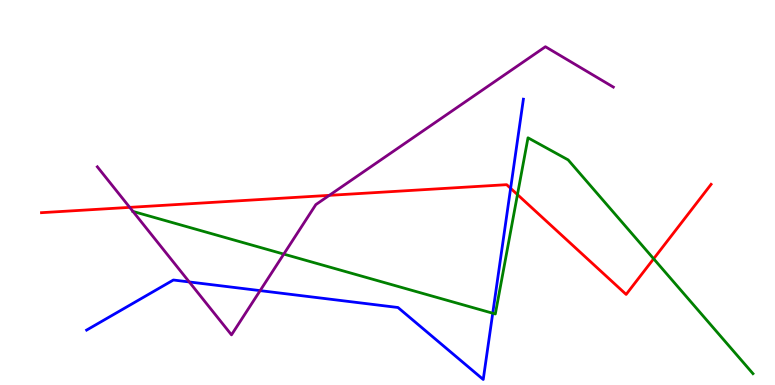[{'lines': ['blue', 'red'], 'intersections': [{'x': 6.59, 'y': 5.11}]}, {'lines': ['green', 'red'], 'intersections': [{'x': 6.68, 'y': 4.95}, {'x': 8.43, 'y': 3.28}]}, {'lines': ['purple', 'red'], 'intersections': [{'x': 1.67, 'y': 4.61}, {'x': 4.25, 'y': 4.93}]}, {'lines': ['blue', 'green'], 'intersections': [{'x': 6.36, 'y': 1.86}]}, {'lines': ['blue', 'purple'], 'intersections': [{'x': 2.44, 'y': 2.68}, {'x': 3.36, 'y': 2.45}]}, {'lines': ['green', 'purple'], 'intersections': [{'x': 1.72, 'y': 4.51}, {'x': 3.66, 'y': 3.4}]}]